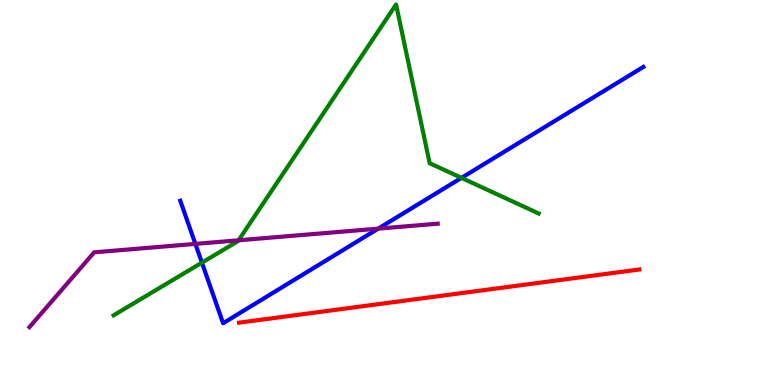[{'lines': ['blue', 'red'], 'intersections': []}, {'lines': ['green', 'red'], 'intersections': []}, {'lines': ['purple', 'red'], 'intersections': []}, {'lines': ['blue', 'green'], 'intersections': [{'x': 2.61, 'y': 3.18}, {'x': 5.95, 'y': 5.38}]}, {'lines': ['blue', 'purple'], 'intersections': [{'x': 2.52, 'y': 3.67}, {'x': 4.88, 'y': 4.06}]}, {'lines': ['green', 'purple'], 'intersections': [{'x': 3.08, 'y': 3.76}]}]